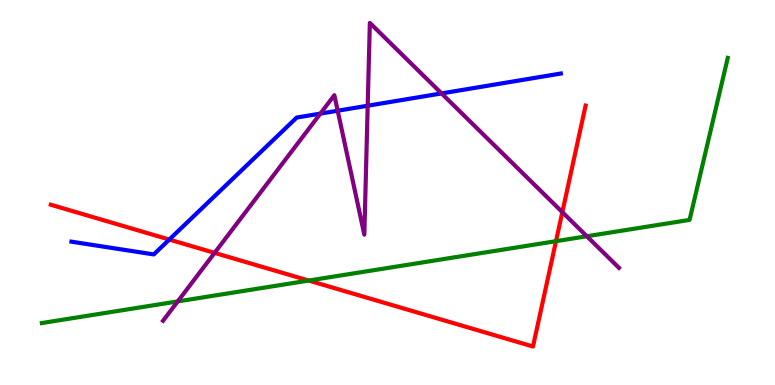[{'lines': ['blue', 'red'], 'intersections': [{'x': 2.18, 'y': 3.78}]}, {'lines': ['green', 'red'], 'intersections': [{'x': 3.98, 'y': 2.71}, {'x': 7.17, 'y': 3.74}]}, {'lines': ['purple', 'red'], 'intersections': [{'x': 2.77, 'y': 3.43}, {'x': 7.26, 'y': 4.49}]}, {'lines': ['blue', 'green'], 'intersections': []}, {'lines': ['blue', 'purple'], 'intersections': [{'x': 4.13, 'y': 7.05}, {'x': 4.36, 'y': 7.12}, {'x': 4.74, 'y': 7.25}, {'x': 5.7, 'y': 7.57}]}, {'lines': ['green', 'purple'], 'intersections': [{'x': 2.29, 'y': 2.17}, {'x': 7.57, 'y': 3.86}]}]